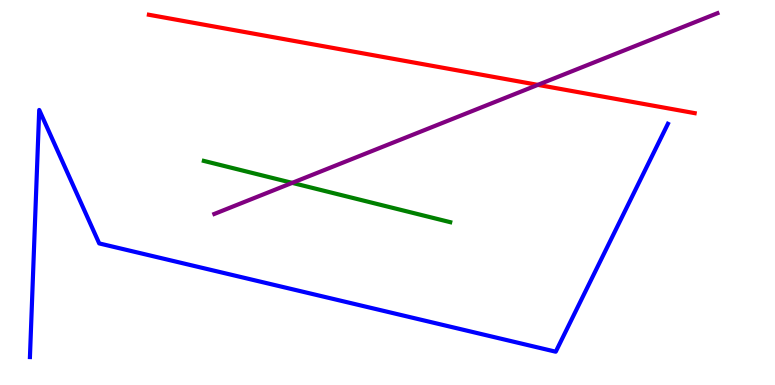[{'lines': ['blue', 'red'], 'intersections': []}, {'lines': ['green', 'red'], 'intersections': []}, {'lines': ['purple', 'red'], 'intersections': [{'x': 6.94, 'y': 7.8}]}, {'lines': ['blue', 'green'], 'intersections': []}, {'lines': ['blue', 'purple'], 'intersections': []}, {'lines': ['green', 'purple'], 'intersections': [{'x': 3.77, 'y': 5.25}]}]